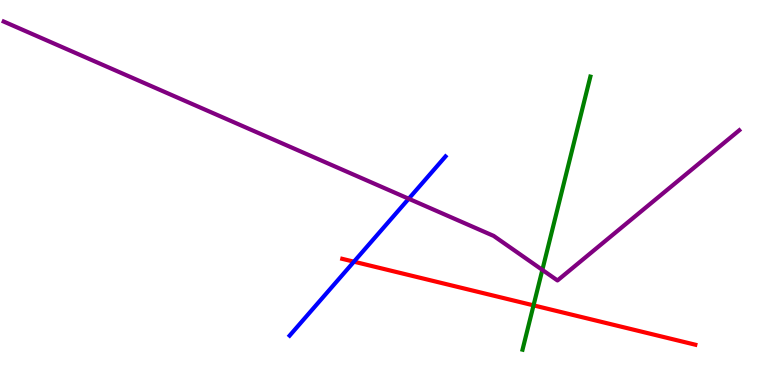[{'lines': ['blue', 'red'], 'intersections': [{'x': 4.57, 'y': 3.2}]}, {'lines': ['green', 'red'], 'intersections': [{'x': 6.88, 'y': 2.07}]}, {'lines': ['purple', 'red'], 'intersections': []}, {'lines': ['blue', 'green'], 'intersections': []}, {'lines': ['blue', 'purple'], 'intersections': [{'x': 5.27, 'y': 4.84}]}, {'lines': ['green', 'purple'], 'intersections': [{'x': 7.0, 'y': 2.99}]}]